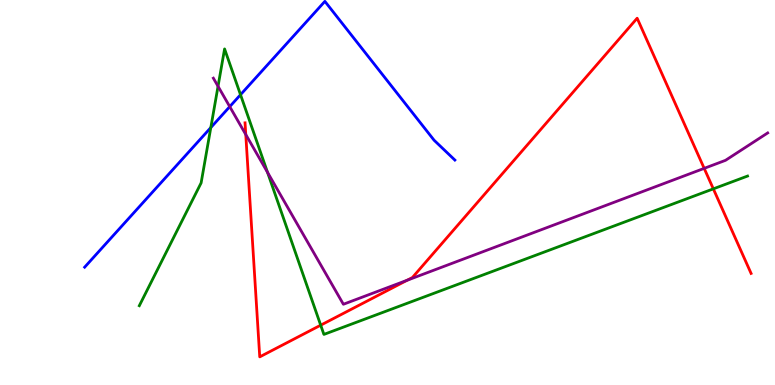[{'lines': ['blue', 'red'], 'intersections': []}, {'lines': ['green', 'red'], 'intersections': [{'x': 4.14, 'y': 1.55}, {'x': 9.2, 'y': 5.09}]}, {'lines': ['purple', 'red'], 'intersections': [{'x': 3.17, 'y': 6.51}, {'x': 5.25, 'y': 2.72}, {'x': 9.09, 'y': 5.63}]}, {'lines': ['blue', 'green'], 'intersections': [{'x': 2.72, 'y': 6.69}, {'x': 3.1, 'y': 7.54}]}, {'lines': ['blue', 'purple'], 'intersections': [{'x': 2.96, 'y': 7.23}]}, {'lines': ['green', 'purple'], 'intersections': [{'x': 2.81, 'y': 7.76}, {'x': 3.45, 'y': 5.52}]}]